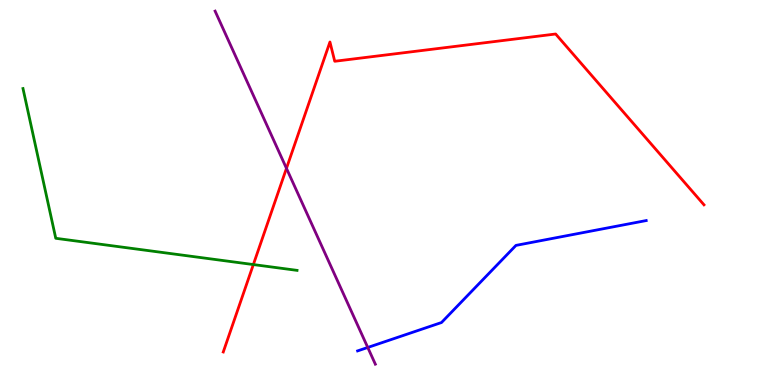[{'lines': ['blue', 'red'], 'intersections': []}, {'lines': ['green', 'red'], 'intersections': [{'x': 3.27, 'y': 3.13}]}, {'lines': ['purple', 'red'], 'intersections': [{'x': 3.7, 'y': 5.63}]}, {'lines': ['blue', 'green'], 'intersections': []}, {'lines': ['blue', 'purple'], 'intersections': [{'x': 4.75, 'y': 0.975}]}, {'lines': ['green', 'purple'], 'intersections': []}]